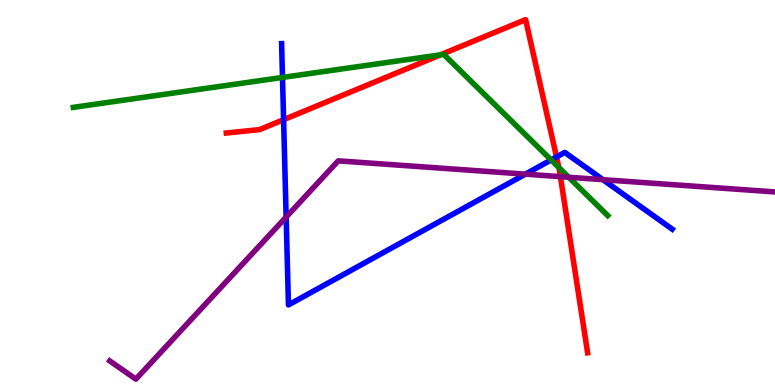[{'lines': ['blue', 'red'], 'intersections': [{'x': 3.66, 'y': 6.89}, {'x': 7.18, 'y': 5.92}]}, {'lines': ['green', 'red'], 'intersections': [{'x': 5.68, 'y': 8.58}, {'x': 7.21, 'y': 5.65}]}, {'lines': ['purple', 'red'], 'intersections': [{'x': 7.23, 'y': 5.41}]}, {'lines': ['blue', 'green'], 'intersections': [{'x': 3.65, 'y': 7.99}, {'x': 7.11, 'y': 5.85}]}, {'lines': ['blue', 'purple'], 'intersections': [{'x': 3.69, 'y': 4.36}, {'x': 6.78, 'y': 5.48}, {'x': 7.78, 'y': 5.33}]}, {'lines': ['green', 'purple'], 'intersections': [{'x': 7.34, 'y': 5.4}]}]